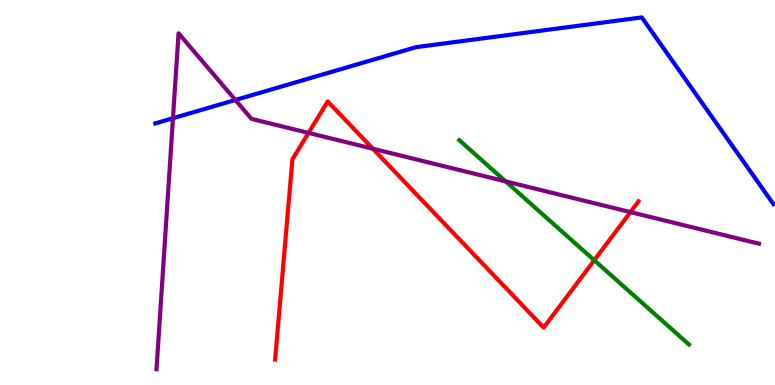[{'lines': ['blue', 'red'], 'intersections': []}, {'lines': ['green', 'red'], 'intersections': [{'x': 7.67, 'y': 3.24}]}, {'lines': ['purple', 'red'], 'intersections': [{'x': 3.98, 'y': 6.55}, {'x': 4.81, 'y': 6.14}, {'x': 8.13, 'y': 4.49}]}, {'lines': ['blue', 'green'], 'intersections': []}, {'lines': ['blue', 'purple'], 'intersections': [{'x': 2.23, 'y': 6.93}, {'x': 3.04, 'y': 7.4}]}, {'lines': ['green', 'purple'], 'intersections': [{'x': 6.52, 'y': 5.29}]}]